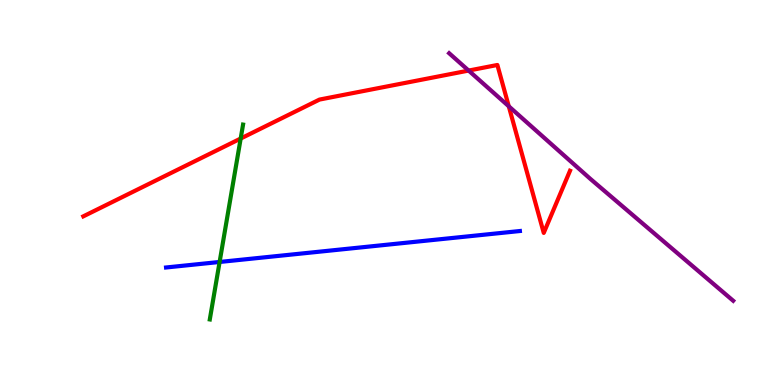[{'lines': ['blue', 'red'], 'intersections': []}, {'lines': ['green', 'red'], 'intersections': [{'x': 3.11, 'y': 6.4}]}, {'lines': ['purple', 'red'], 'intersections': [{'x': 6.05, 'y': 8.17}, {'x': 6.56, 'y': 7.24}]}, {'lines': ['blue', 'green'], 'intersections': [{'x': 2.83, 'y': 3.2}]}, {'lines': ['blue', 'purple'], 'intersections': []}, {'lines': ['green', 'purple'], 'intersections': []}]